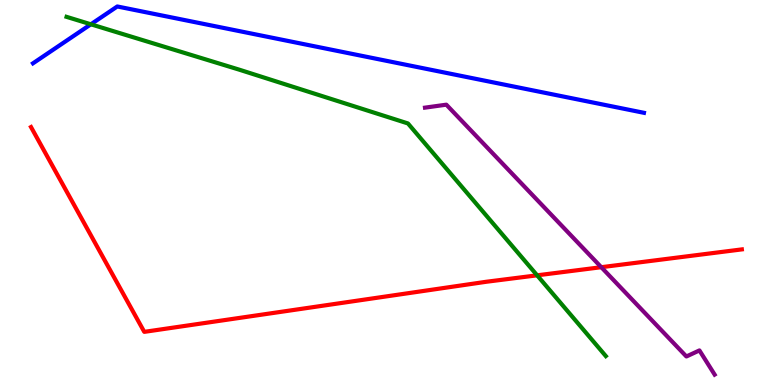[{'lines': ['blue', 'red'], 'intersections': []}, {'lines': ['green', 'red'], 'intersections': [{'x': 6.93, 'y': 2.85}]}, {'lines': ['purple', 'red'], 'intersections': [{'x': 7.76, 'y': 3.06}]}, {'lines': ['blue', 'green'], 'intersections': [{'x': 1.17, 'y': 9.37}]}, {'lines': ['blue', 'purple'], 'intersections': []}, {'lines': ['green', 'purple'], 'intersections': []}]